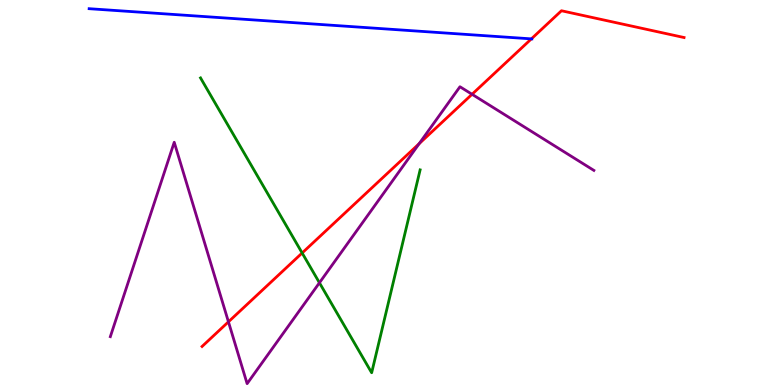[{'lines': ['blue', 'red'], 'intersections': [{'x': 6.86, 'y': 8.99}]}, {'lines': ['green', 'red'], 'intersections': [{'x': 3.9, 'y': 3.43}]}, {'lines': ['purple', 'red'], 'intersections': [{'x': 2.95, 'y': 1.64}, {'x': 5.41, 'y': 6.27}, {'x': 6.09, 'y': 7.55}]}, {'lines': ['blue', 'green'], 'intersections': []}, {'lines': ['blue', 'purple'], 'intersections': []}, {'lines': ['green', 'purple'], 'intersections': [{'x': 4.12, 'y': 2.66}]}]